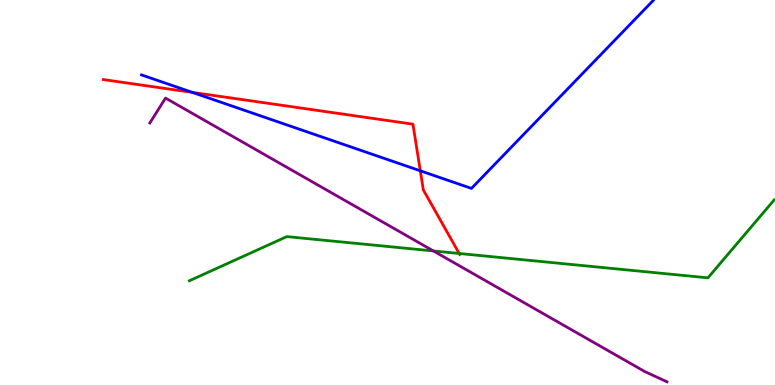[{'lines': ['blue', 'red'], 'intersections': [{'x': 2.48, 'y': 7.6}, {'x': 5.42, 'y': 5.56}]}, {'lines': ['green', 'red'], 'intersections': [{'x': 5.93, 'y': 3.42}]}, {'lines': ['purple', 'red'], 'intersections': []}, {'lines': ['blue', 'green'], 'intersections': []}, {'lines': ['blue', 'purple'], 'intersections': []}, {'lines': ['green', 'purple'], 'intersections': [{'x': 5.59, 'y': 3.48}]}]